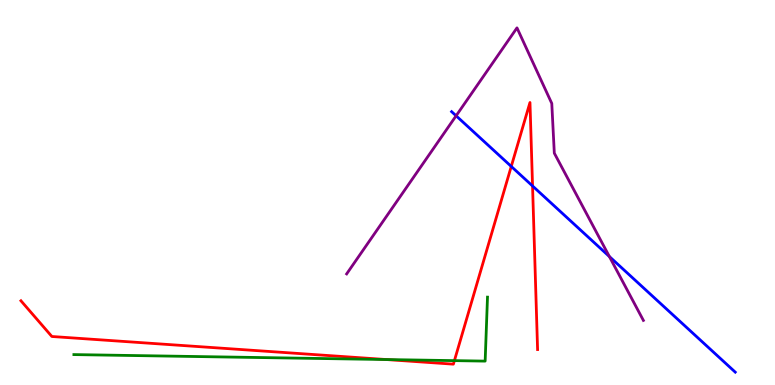[{'lines': ['blue', 'red'], 'intersections': [{'x': 6.6, 'y': 5.68}, {'x': 6.87, 'y': 5.17}]}, {'lines': ['green', 'red'], 'intersections': [{'x': 4.99, 'y': 0.661}, {'x': 5.86, 'y': 0.633}]}, {'lines': ['purple', 'red'], 'intersections': []}, {'lines': ['blue', 'green'], 'intersections': []}, {'lines': ['blue', 'purple'], 'intersections': [{'x': 5.89, 'y': 6.99}, {'x': 7.86, 'y': 3.34}]}, {'lines': ['green', 'purple'], 'intersections': []}]